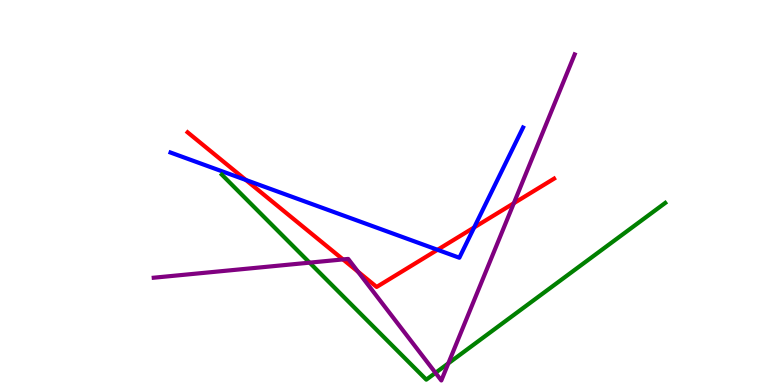[{'lines': ['blue', 'red'], 'intersections': [{'x': 3.17, 'y': 5.33}, {'x': 5.65, 'y': 3.51}, {'x': 6.12, 'y': 4.09}]}, {'lines': ['green', 'red'], 'intersections': []}, {'lines': ['purple', 'red'], 'intersections': [{'x': 4.43, 'y': 3.26}, {'x': 4.62, 'y': 2.94}, {'x': 6.63, 'y': 4.72}]}, {'lines': ['blue', 'green'], 'intersections': []}, {'lines': ['blue', 'purple'], 'intersections': []}, {'lines': ['green', 'purple'], 'intersections': [{'x': 3.99, 'y': 3.18}, {'x': 5.62, 'y': 0.316}, {'x': 5.78, 'y': 0.562}]}]